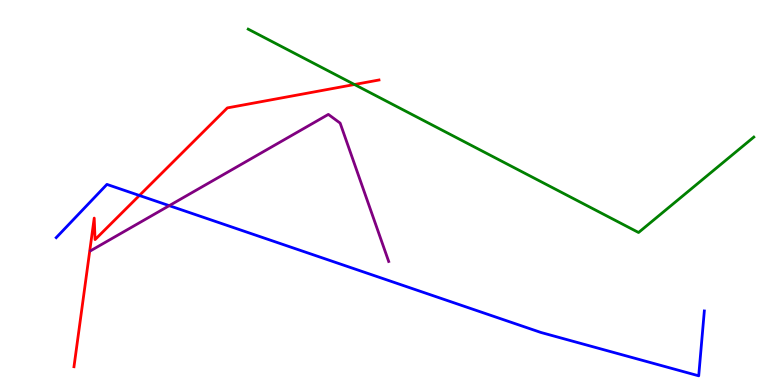[{'lines': ['blue', 'red'], 'intersections': [{'x': 1.8, 'y': 4.92}]}, {'lines': ['green', 'red'], 'intersections': [{'x': 4.57, 'y': 7.8}]}, {'lines': ['purple', 'red'], 'intersections': []}, {'lines': ['blue', 'green'], 'intersections': []}, {'lines': ['blue', 'purple'], 'intersections': [{'x': 2.18, 'y': 4.66}]}, {'lines': ['green', 'purple'], 'intersections': []}]